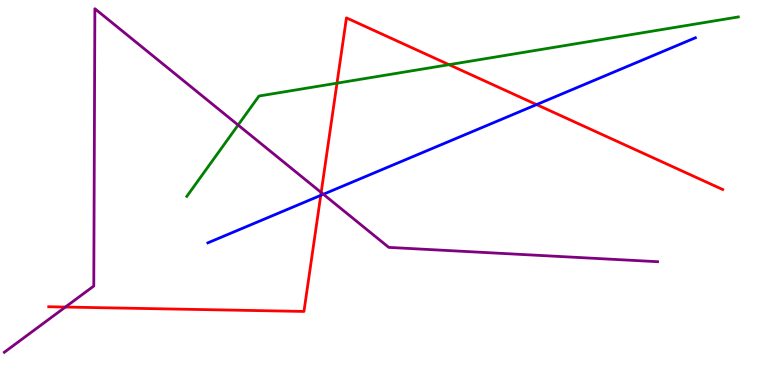[{'lines': ['blue', 'red'], 'intersections': [{'x': 4.14, 'y': 4.93}, {'x': 6.92, 'y': 7.28}]}, {'lines': ['green', 'red'], 'intersections': [{'x': 4.35, 'y': 7.84}, {'x': 5.79, 'y': 8.32}]}, {'lines': ['purple', 'red'], 'intersections': [{'x': 0.844, 'y': 2.02}, {'x': 4.14, 'y': 5.0}]}, {'lines': ['blue', 'green'], 'intersections': []}, {'lines': ['blue', 'purple'], 'intersections': [{'x': 4.17, 'y': 4.95}]}, {'lines': ['green', 'purple'], 'intersections': [{'x': 3.07, 'y': 6.75}]}]